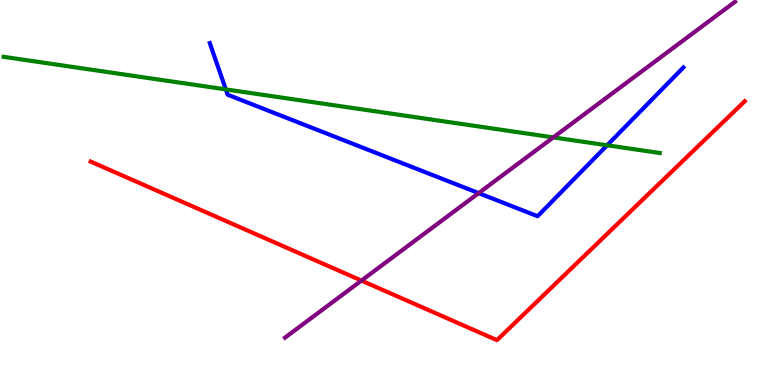[{'lines': ['blue', 'red'], 'intersections': []}, {'lines': ['green', 'red'], 'intersections': []}, {'lines': ['purple', 'red'], 'intersections': [{'x': 4.66, 'y': 2.71}]}, {'lines': ['blue', 'green'], 'intersections': [{'x': 2.91, 'y': 7.68}, {'x': 7.83, 'y': 6.23}]}, {'lines': ['blue', 'purple'], 'intersections': [{'x': 6.18, 'y': 4.98}]}, {'lines': ['green', 'purple'], 'intersections': [{'x': 7.14, 'y': 6.43}]}]